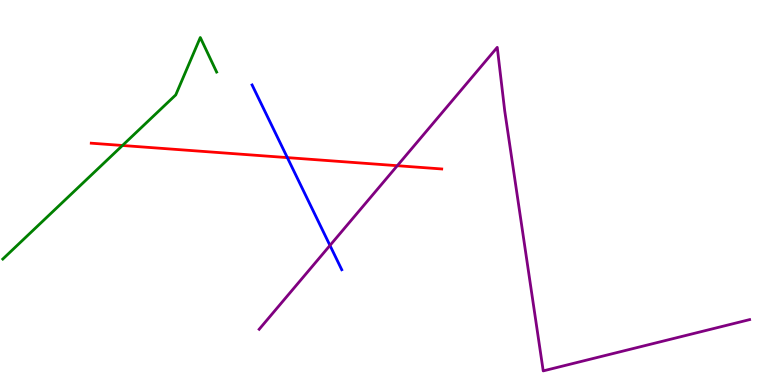[{'lines': ['blue', 'red'], 'intersections': [{'x': 3.71, 'y': 5.91}]}, {'lines': ['green', 'red'], 'intersections': [{'x': 1.58, 'y': 6.22}]}, {'lines': ['purple', 'red'], 'intersections': [{'x': 5.13, 'y': 5.7}]}, {'lines': ['blue', 'green'], 'intersections': []}, {'lines': ['blue', 'purple'], 'intersections': [{'x': 4.26, 'y': 3.62}]}, {'lines': ['green', 'purple'], 'intersections': []}]